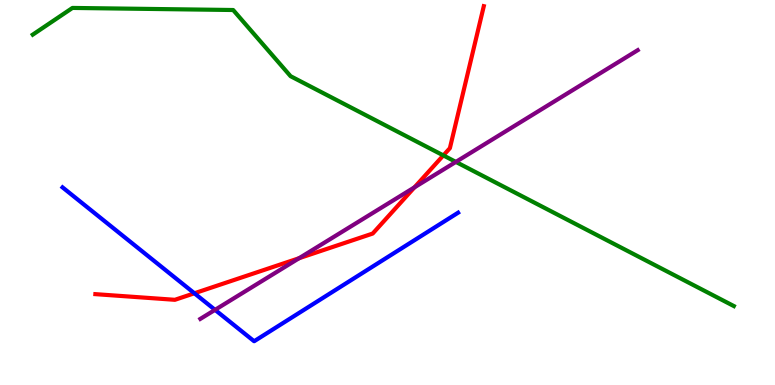[{'lines': ['blue', 'red'], 'intersections': [{'x': 2.51, 'y': 2.38}]}, {'lines': ['green', 'red'], 'intersections': [{'x': 5.72, 'y': 5.96}]}, {'lines': ['purple', 'red'], 'intersections': [{'x': 3.86, 'y': 3.29}, {'x': 5.35, 'y': 5.13}]}, {'lines': ['blue', 'green'], 'intersections': []}, {'lines': ['blue', 'purple'], 'intersections': [{'x': 2.77, 'y': 1.95}]}, {'lines': ['green', 'purple'], 'intersections': [{'x': 5.88, 'y': 5.79}]}]